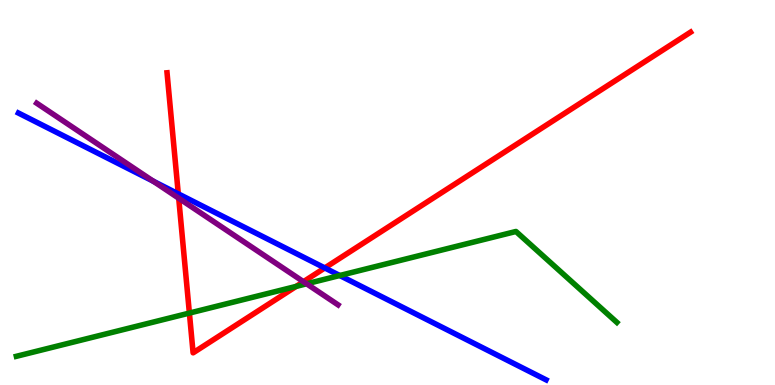[{'lines': ['blue', 'red'], 'intersections': [{'x': 2.3, 'y': 4.96}, {'x': 4.19, 'y': 3.04}]}, {'lines': ['green', 'red'], 'intersections': [{'x': 2.44, 'y': 1.87}, {'x': 3.82, 'y': 2.56}]}, {'lines': ['purple', 'red'], 'intersections': [{'x': 2.31, 'y': 4.85}, {'x': 3.92, 'y': 2.68}]}, {'lines': ['blue', 'green'], 'intersections': [{'x': 4.38, 'y': 2.84}]}, {'lines': ['blue', 'purple'], 'intersections': [{'x': 1.98, 'y': 5.29}]}, {'lines': ['green', 'purple'], 'intersections': [{'x': 3.96, 'y': 2.63}]}]